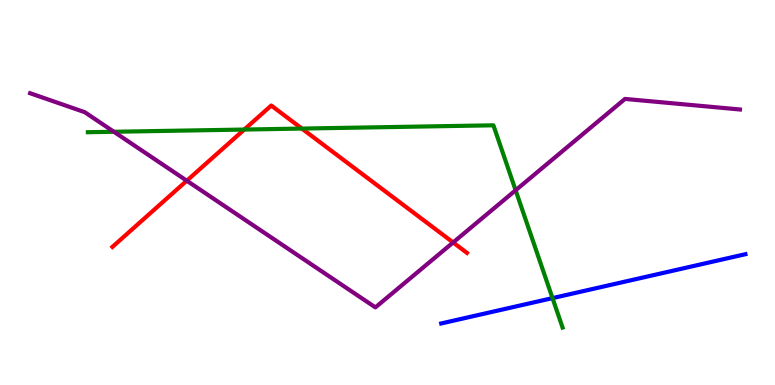[{'lines': ['blue', 'red'], 'intersections': []}, {'lines': ['green', 'red'], 'intersections': [{'x': 3.15, 'y': 6.64}, {'x': 3.89, 'y': 6.66}]}, {'lines': ['purple', 'red'], 'intersections': [{'x': 2.41, 'y': 5.31}, {'x': 5.85, 'y': 3.7}]}, {'lines': ['blue', 'green'], 'intersections': [{'x': 7.13, 'y': 2.26}]}, {'lines': ['blue', 'purple'], 'intersections': []}, {'lines': ['green', 'purple'], 'intersections': [{'x': 1.47, 'y': 6.58}, {'x': 6.65, 'y': 5.06}]}]